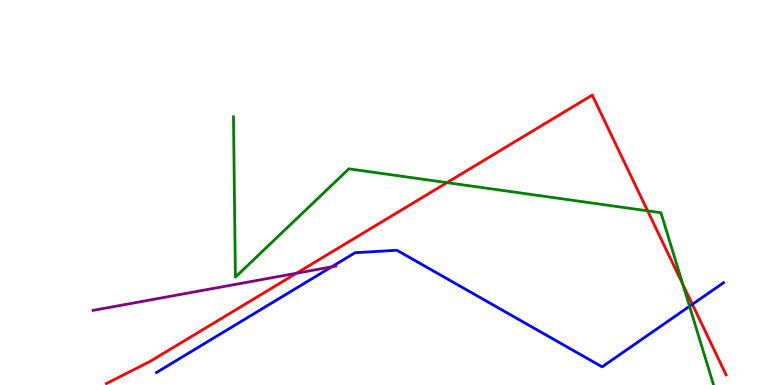[{'lines': ['blue', 'red'], 'intersections': [{'x': 8.93, 'y': 2.1}]}, {'lines': ['green', 'red'], 'intersections': [{'x': 5.77, 'y': 5.26}, {'x': 8.36, 'y': 4.52}, {'x': 8.81, 'y': 2.61}]}, {'lines': ['purple', 'red'], 'intersections': [{'x': 3.83, 'y': 2.9}]}, {'lines': ['blue', 'green'], 'intersections': [{'x': 8.9, 'y': 2.04}]}, {'lines': ['blue', 'purple'], 'intersections': [{'x': 4.28, 'y': 3.07}]}, {'lines': ['green', 'purple'], 'intersections': []}]